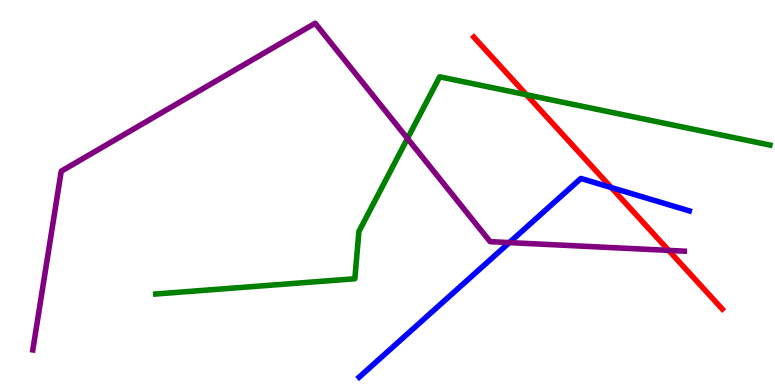[{'lines': ['blue', 'red'], 'intersections': [{'x': 7.89, 'y': 5.13}]}, {'lines': ['green', 'red'], 'intersections': [{'x': 6.79, 'y': 7.54}]}, {'lines': ['purple', 'red'], 'intersections': [{'x': 8.63, 'y': 3.5}]}, {'lines': ['blue', 'green'], 'intersections': []}, {'lines': ['blue', 'purple'], 'intersections': [{'x': 6.57, 'y': 3.7}]}, {'lines': ['green', 'purple'], 'intersections': [{'x': 5.26, 'y': 6.4}]}]